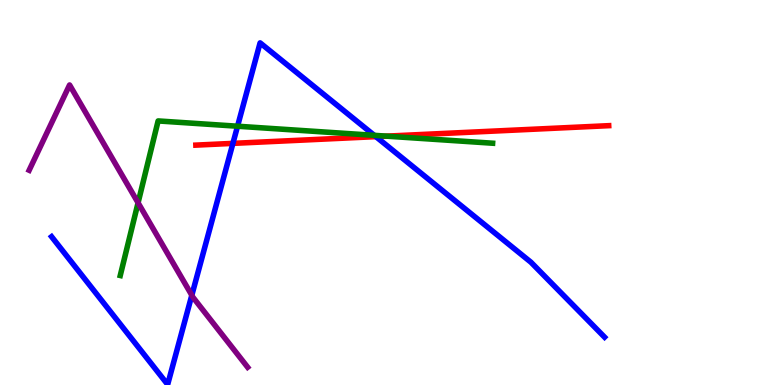[{'lines': ['blue', 'red'], 'intersections': [{'x': 3.01, 'y': 6.28}, {'x': 4.85, 'y': 6.45}]}, {'lines': ['green', 'red'], 'intersections': [{'x': 4.99, 'y': 6.46}]}, {'lines': ['purple', 'red'], 'intersections': []}, {'lines': ['blue', 'green'], 'intersections': [{'x': 3.07, 'y': 6.72}, {'x': 4.83, 'y': 6.48}]}, {'lines': ['blue', 'purple'], 'intersections': [{'x': 2.47, 'y': 2.33}]}, {'lines': ['green', 'purple'], 'intersections': [{'x': 1.78, 'y': 4.73}]}]